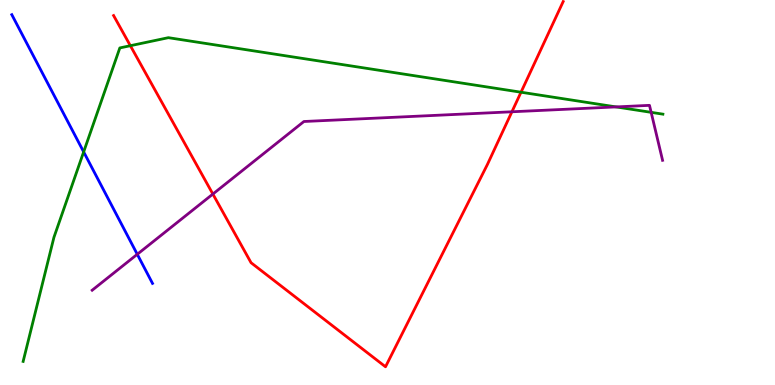[{'lines': ['blue', 'red'], 'intersections': []}, {'lines': ['green', 'red'], 'intersections': [{'x': 1.68, 'y': 8.81}, {'x': 6.72, 'y': 7.6}]}, {'lines': ['purple', 'red'], 'intersections': [{'x': 2.75, 'y': 4.96}, {'x': 6.61, 'y': 7.1}]}, {'lines': ['blue', 'green'], 'intersections': [{'x': 1.08, 'y': 6.05}]}, {'lines': ['blue', 'purple'], 'intersections': [{'x': 1.77, 'y': 3.39}]}, {'lines': ['green', 'purple'], 'intersections': [{'x': 7.95, 'y': 7.22}, {'x': 8.4, 'y': 7.08}]}]